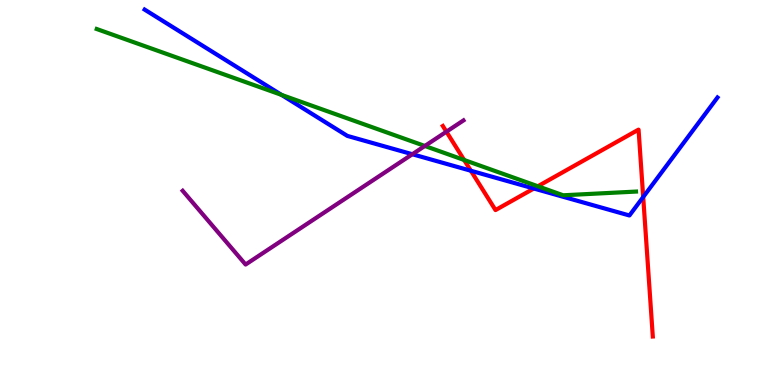[{'lines': ['blue', 'red'], 'intersections': [{'x': 6.08, 'y': 5.56}, {'x': 6.89, 'y': 5.1}, {'x': 8.3, 'y': 4.88}]}, {'lines': ['green', 'red'], 'intersections': [{'x': 5.99, 'y': 5.84}, {'x': 6.94, 'y': 5.16}]}, {'lines': ['purple', 'red'], 'intersections': [{'x': 5.76, 'y': 6.58}]}, {'lines': ['blue', 'green'], 'intersections': [{'x': 3.63, 'y': 7.54}]}, {'lines': ['blue', 'purple'], 'intersections': [{'x': 5.32, 'y': 5.99}]}, {'lines': ['green', 'purple'], 'intersections': [{'x': 5.48, 'y': 6.21}]}]